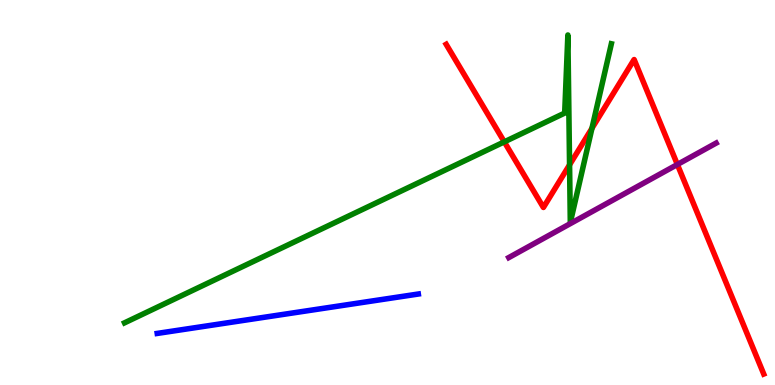[{'lines': ['blue', 'red'], 'intersections': []}, {'lines': ['green', 'red'], 'intersections': [{'x': 6.51, 'y': 6.32}, {'x': 7.35, 'y': 5.72}, {'x': 7.64, 'y': 6.67}]}, {'lines': ['purple', 'red'], 'intersections': [{'x': 8.74, 'y': 5.73}]}, {'lines': ['blue', 'green'], 'intersections': []}, {'lines': ['blue', 'purple'], 'intersections': []}, {'lines': ['green', 'purple'], 'intersections': []}]